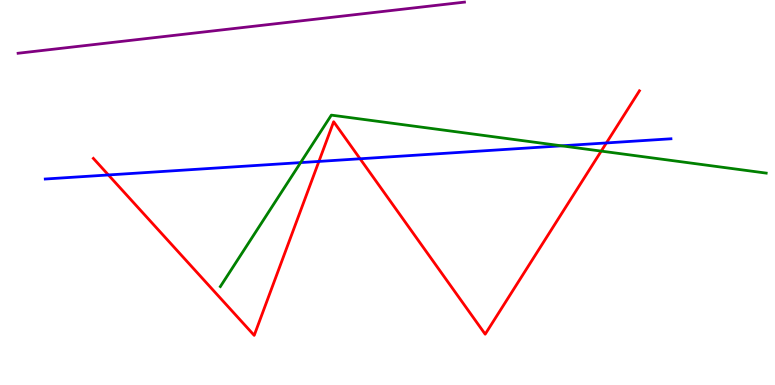[{'lines': ['blue', 'red'], 'intersections': [{'x': 1.4, 'y': 5.46}, {'x': 4.11, 'y': 5.81}, {'x': 4.65, 'y': 5.88}, {'x': 7.82, 'y': 6.29}]}, {'lines': ['green', 'red'], 'intersections': [{'x': 7.76, 'y': 6.08}]}, {'lines': ['purple', 'red'], 'intersections': []}, {'lines': ['blue', 'green'], 'intersections': [{'x': 3.88, 'y': 5.78}, {'x': 7.25, 'y': 6.21}]}, {'lines': ['blue', 'purple'], 'intersections': []}, {'lines': ['green', 'purple'], 'intersections': []}]